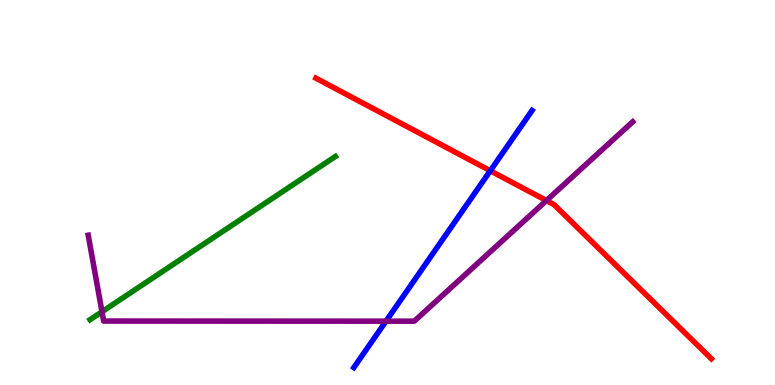[{'lines': ['blue', 'red'], 'intersections': [{'x': 6.33, 'y': 5.56}]}, {'lines': ['green', 'red'], 'intersections': []}, {'lines': ['purple', 'red'], 'intersections': [{'x': 7.05, 'y': 4.79}]}, {'lines': ['blue', 'green'], 'intersections': []}, {'lines': ['blue', 'purple'], 'intersections': [{'x': 4.98, 'y': 1.66}]}, {'lines': ['green', 'purple'], 'intersections': [{'x': 1.32, 'y': 1.9}]}]